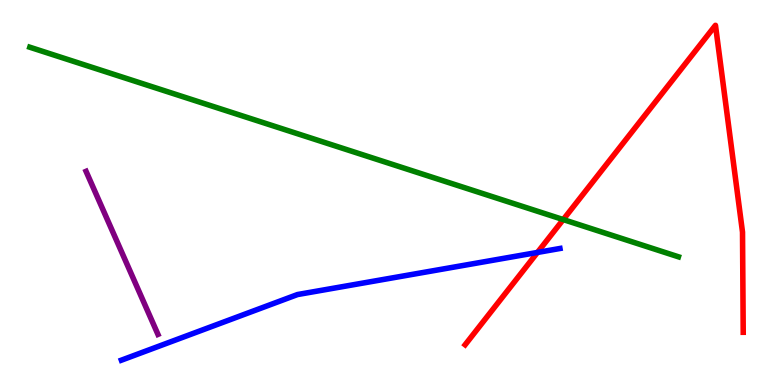[{'lines': ['blue', 'red'], 'intersections': [{'x': 6.94, 'y': 3.44}]}, {'lines': ['green', 'red'], 'intersections': [{'x': 7.27, 'y': 4.3}]}, {'lines': ['purple', 'red'], 'intersections': []}, {'lines': ['blue', 'green'], 'intersections': []}, {'lines': ['blue', 'purple'], 'intersections': []}, {'lines': ['green', 'purple'], 'intersections': []}]